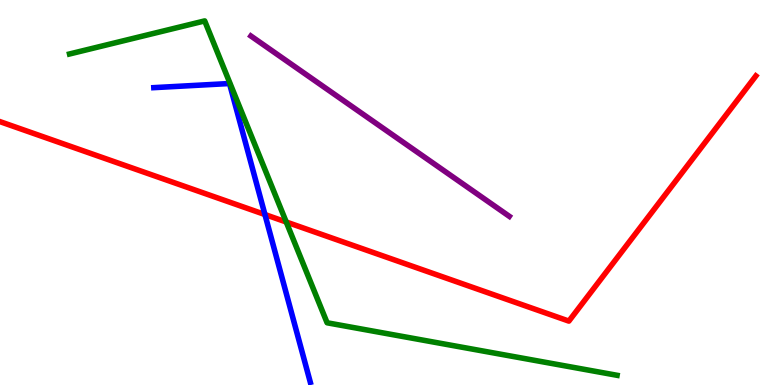[{'lines': ['blue', 'red'], 'intersections': [{'x': 3.42, 'y': 4.43}]}, {'lines': ['green', 'red'], 'intersections': [{'x': 3.69, 'y': 4.23}]}, {'lines': ['purple', 'red'], 'intersections': []}, {'lines': ['blue', 'green'], 'intersections': []}, {'lines': ['blue', 'purple'], 'intersections': []}, {'lines': ['green', 'purple'], 'intersections': []}]